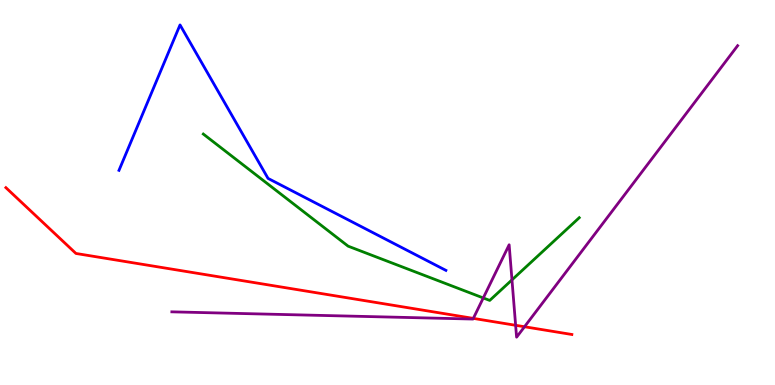[{'lines': ['blue', 'red'], 'intersections': []}, {'lines': ['green', 'red'], 'intersections': []}, {'lines': ['purple', 'red'], 'intersections': [{'x': 6.11, 'y': 1.73}, {'x': 6.65, 'y': 1.55}, {'x': 6.77, 'y': 1.51}]}, {'lines': ['blue', 'green'], 'intersections': []}, {'lines': ['blue', 'purple'], 'intersections': []}, {'lines': ['green', 'purple'], 'intersections': [{'x': 6.24, 'y': 2.26}, {'x': 6.61, 'y': 2.73}]}]